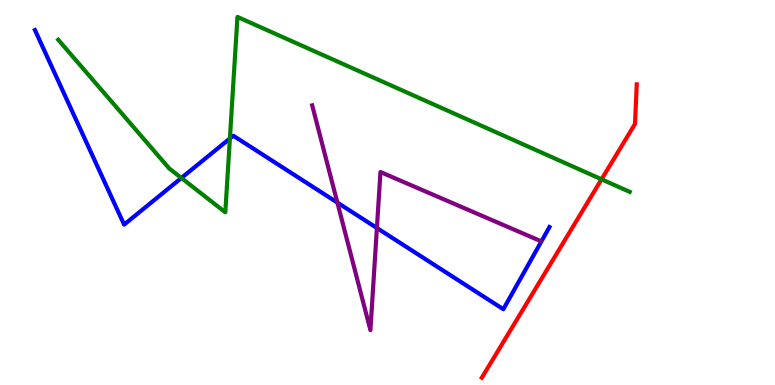[{'lines': ['blue', 'red'], 'intersections': []}, {'lines': ['green', 'red'], 'intersections': [{'x': 7.76, 'y': 5.34}]}, {'lines': ['purple', 'red'], 'intersections': []}, {'lines': ['blue', 'green'], 'intersections': [{'x': 2.34, 'y': 5.38}, {'x': 2.97, 'y': 6.4}]}, {'lines': ['blue', 'purple'], 'intersections': [{'x': 4.35, 'y': 4.74}, {'x': 4.86, 'y': 4.08}]}, {'lines': ['green', 'purple'], 'intersections': []}]